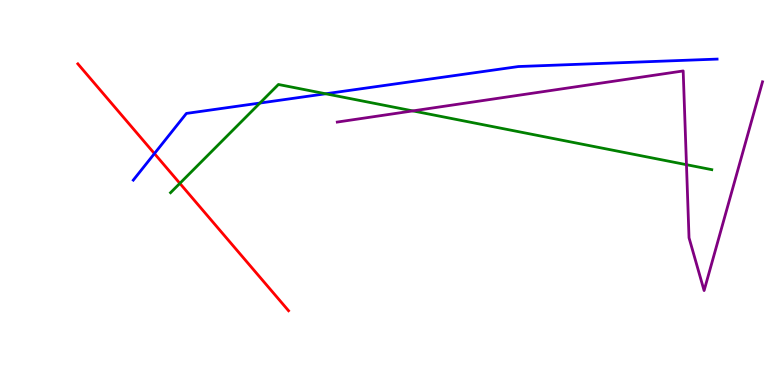[{'lines': ['blue', 'red'], 'intersections': [{'x': 1.99, 'y': 6.01}]}, {'lines': ['green', 'red'], 'intersections': [{'x': 2.32, 'y': 5.24}]}, {'lines': ['purple', 'red'], 'intersections': []}, {'lines': ['blue', 'green'], 'intersections': [{'x': 3.35, 'y': 7.32}, {'x': 4.2, 'y': 7.56}]}, {'lines': ['blue', 'purple'], 'intersections': []}, {'lines': ['green', 'purple'], 'intersections': [{'x': 5.33, 'y': 7.12}, {'x': 8.86, 'y': 5.72}]}]